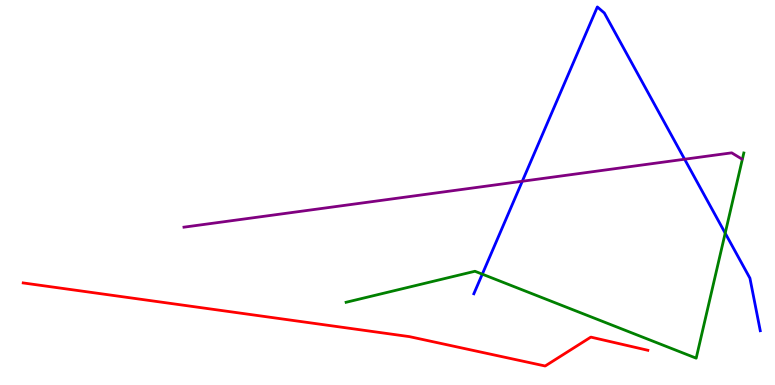[{'lines': ['blue', 'red'], 'intersections': []}, {'lines': ['green', 'red'], 'intersections': []}, {'lines': ['purple', 'red'], 'intersections': []}, {'lines': ['blue', 'green'], 'intersections': [{'x': 6.22, 'y': 2.88}, {'x': 9.36, 'y': 3.94}]}, {'lines': ['blue', 'purple'], 'intersections': [{'x': 6.74, 'y': 5.29}, {'x': 8.83, 'y': 5.86}]}, {'lines': ['green', 'purple'], 'intersections': []}]